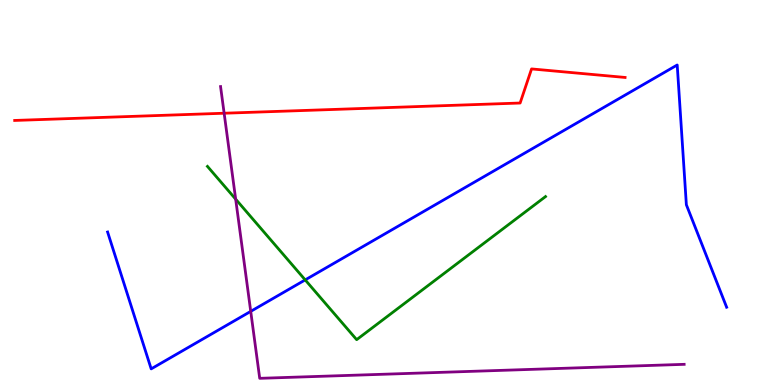[{'lines': ['blue', 'red'], 'intersections': []}, {'lines': ['green', 'red'], 'intersections': []}, {'lines': ['purple', 'red'], 'intersections': [{'x': 2.89, 'y': 7.06}]}, {'lines': ['blue', 'green'], 'intersections': [{'x': 3.94, 'y': 2.73}]}, {'lines': ['blue', 'purple'], 'intersections': [{'x': 3.24, 'y': 1.91}]}, {'lines': ['green', 'purple'], 'intersections': [{'x': 3.04, 'y': 4.83}]}]